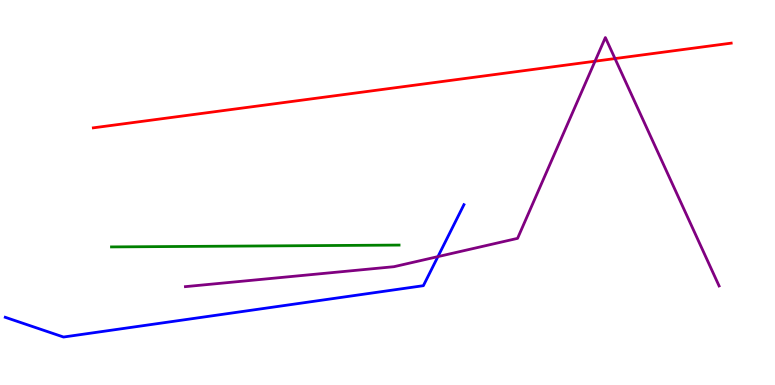[{'lines': ['blue', 'red'], 'intersections': []}, {'lines': ['green', 'red'], 'intersections': []}, {'lines': ['purple', 'red'], 'intersections': [{'x': 7.68, 'y': 8.41}, {'x': 7.94, 'y': 8.48}]}, {'lines': ['blue', 'green'], 'intersections': []}, {'lines': ['blue', 'purple'], 'intersections': [{'x': 5.65, 'y': 3.33}]}, {'lines': ['green', 'purple'], 'intersections': []}]